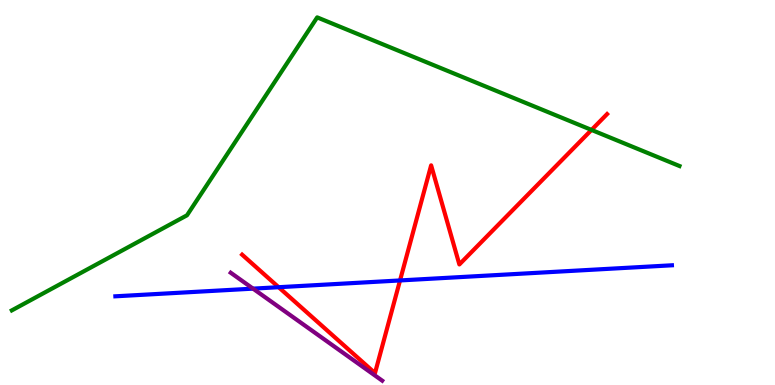[{'lines': ['blue', 'red'], 'intersections': [{'x': 3.6, 'y': 2.54}, {'x': 5.16, 'y': 2.72}]}, {'lines': ['green', 'red'], 'intersections': [{'x': 7.63, 'y': 6.63}]}, {'lines': ['purple', 'red'], 'intersections': []}, {'lines': ['blue', 'green'], 'intersections': []}, {'lines': ['blue', 'purple'], 'intersections': [{'x': 3.27, 'y': 2.5}]}, {'lines': ['green', 'purple'], 'intersections': []}]